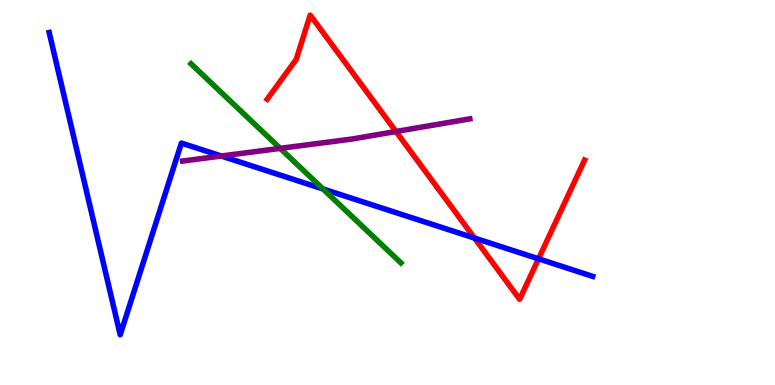[{'lines': ['blue', 'red'], 'intersections': [{'x': 6.12, 'y': 3.82}, {'x': 6.95, 'y': 3.28}]}, {'lines': ['green', 'red'], 'intersections': []}, {'lines': ['purple', 'red'], 'intersections': [{'x': 5.11, 'y': 6.58}]}, {'lines': ['blue', 'green'], 'intersections': [{'x': 4.17, 'y': 5.09}]}, {'lines': ['blue', 'purple'], 'intersections': [{'x': 2.86, 'y': 5.95}]}, {'lines': ['green', 'purple'], 'intersections': [{'x': 3.62, 'y': 6.15}]}]